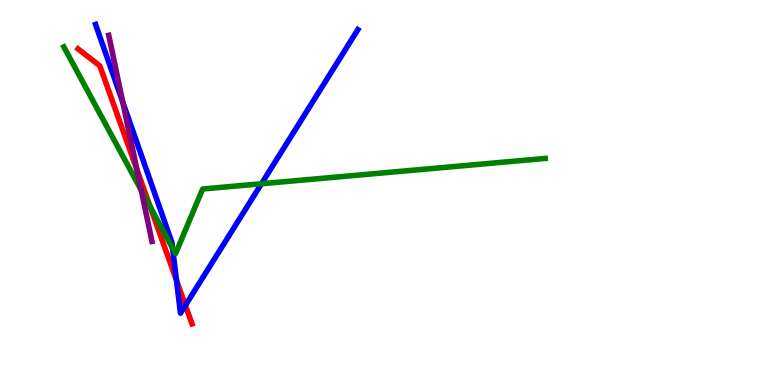[{'lines': ['blue', 'red'], 'intersections': [{'x': 2.28, 'y': 2.72}, {'x': 2.39, 'y': 2.07}]}, {'lines': ['green', 'red'], 'intersections': [{'x': 1.94, 'y': 4.63}]}, {'lines': ['purple', 'red'], 'intersections': [{'x': 1.77, 'y': 5.59}]}, {'lines': ['blue', 'green'], 'intersections': [{'x': 2.23, 'y': 3.55}, {'x': 3.37, 'y': 5.23}]}, {'lines': ['blue', 'purple'], 'intersections': [{'x': 1.58, 'y': 7.34}]}, {'lines': ['green', 'purple'], 'intersections': [{'x': 1.82, 'y': 5.06}]}]